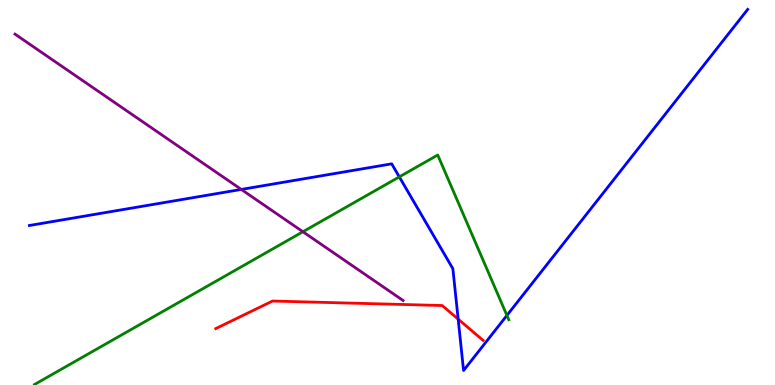[{'lines': ['blue', 'red'], 'intersections': [{'x': 5.91, 'y': 1.71}]}, {'lines': ['green', 'red'], 'intersections': []}, {'lines': ['purple', 'red'], 'intersections': []}, {'lines': ['blue', 'green'], 'intersections': [{'x': 5.15, 'y': 5.41}, {'x': 6.54, 'y': 1.81}]}, {'lines': ['blue', 'purple'], 'intersections': [{'x': 3.11, 'y': 5.08}]}, {'lines': ['green', 'purple'], 'intersections': [{'x': 3.91, 'y': 3.98}]}]